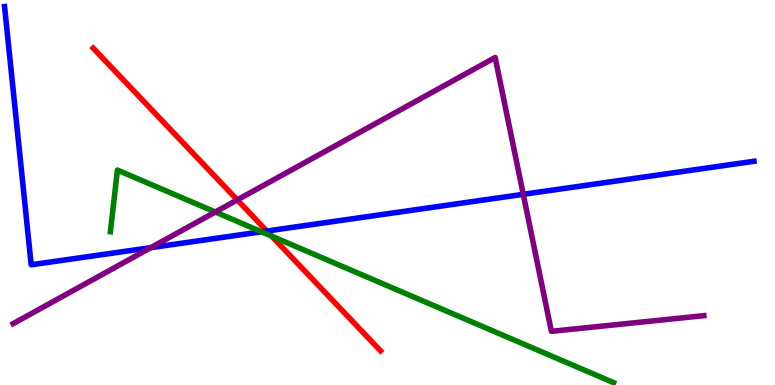[{'lines': ['blue', 'red'], 'intersections': [{'x': 3.44, 'y': 4.0}]}, {'lines': ['green', 'red'], 'intersections': [{'x': 3.51, 'y': 3.87}]}, {'lines': ['purple', 'red'], 'intersections': [{'x': 3.06, 'y': 4.81}]}, {'lines': ['blue', 'green'], 'intersections': [{'x': 3.37, 'y': 3.98}]}, {'lines': ['blue', 'purple'], 'intersections': [{'x': 1.95, 'y': 3.57}, {'x': 6.75, 'y': 4.95}]}, {'lines': ['green', 'purple'], 'intersections': [{'x': 2.78, 'y': 4.49}]}]